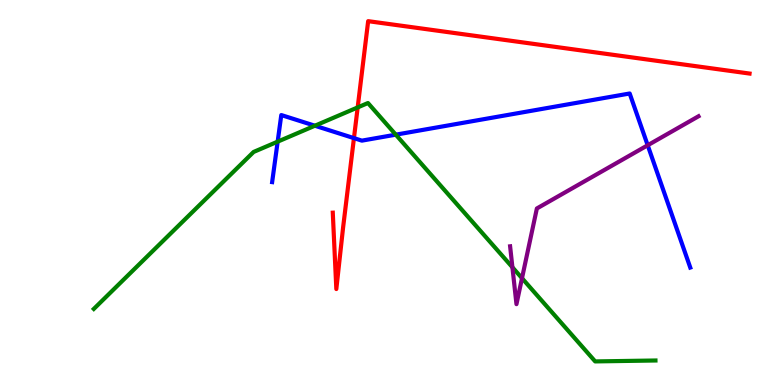[{'lines': ['blue', 'red'], 'intersections': [{'x': 4.57, 'y': 6.41}]}, {'lines': ['green', 'red'], 'intersections': [{'x': 4.62, 'y': 7.21}]}, {'lines': ['purple', 'red'], 'intersections': []}, {'lines': ['blue', 'green'], 'intersections': [{'x': 3.58, 'y': 6.32}, {'x': 4.06, 'y': 6.73}, {'x': 5.11, 'y': 6.5}]}, {'lines': ['blue', 'purple'], 'intersections': [{'x': 8.36, 'y': 6.23}]}, {'lines': ['green', 'purple'], 'intersections': [{'x': 6.61, 'y': 3.06}, {'x': 6.74, 'y': 2.77}]}]